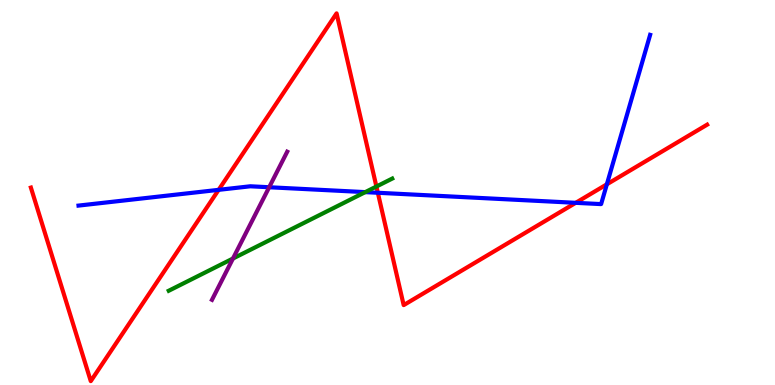[{'lines': ['blue', 'red'], 'intersections': [{'x': 2.82, 'y': 5.07}, {'x': 4.88, 'y': 4.99}, {'x': 7.43, 'y': 4.73}, {'x': 7.83, 'y': 5.21}]}, {'lines': ['green', 'red'], 'intersections': [{'x': 4.86, 'y': 5.16}]}, {'lines': ['purple', 'red'], 'intersections': []}, {'lines': ['blue', 'green'], 'intersections': [{'x': 4.71, 'y': 5.01}]}, {'lines': ['blue', 'purple'], 'intersections': [{'x': 3.47, 'y': 5.14}]}, {'lines': ['green', 'purple'], 'intersections': [{'x': 3.01, 'y': 3.29}]}]